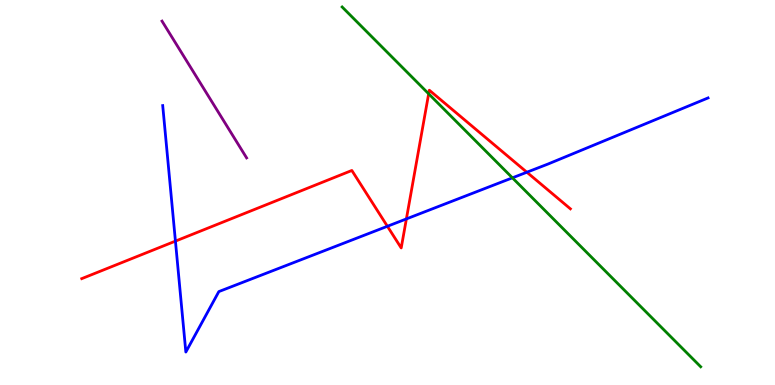[{'lines': ['blue', 'red'], 'intersections': [{'x': 2.26, 'y': 3.74}, {'x': 5.0, 'y': 4.12}, {'x': 5.24, 'y': 4.31}, {'x': 6.8, 'y': 5.53}]}, {'lines': ['green', 'red'], 'intersections': [{'x': 5.53, 'y': 7.56}]}, {'lines': ['purple', 'red'], 'intersections': []}, {'lines': ['blue', 'green'], 'intersections': [{'x': 6.61, 'y': 5.38}]}, {'lines': ['blue', 'purple'], 'intersections': []}, {'lines': ['green', 'purple'], 'intersections': []}]